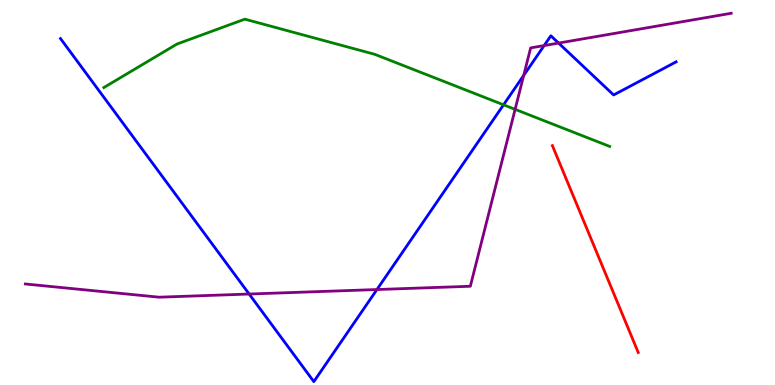[{'lines': ['blue', 'red'], 'intersections': []}, {'lines': ['green', 'red'], 'intersections': []}, {'lines': ['purple', 'red'], 'intersections': []}, {'lines': ['blue', 'green'], 'intersections': [{'x': 6.5, 'y': 7.28}]}, {'lines': ['blue', 'purple'], 'intersections': [{'x': 3.21, 'y': 2.36}, {'x': 4.86, 'y': 2.48}, {'x': 6.76, 'y': 8.04}, {'x': 7.02, 'y': 8.82}, {'x': 7.21, 'y': 8.88}]}, {'lines': ['green', 'purple'], 'intersections': [{'x': 6.65, 'y': 7.16}]}]